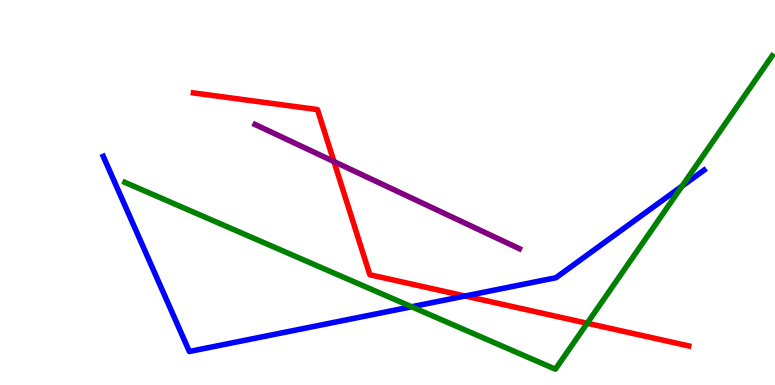[{'lines': ['blue', 'red'], 'intersections': [{'x': 6.0, 'y': 2.31}]}, {'lines': ['green', 'red'], 'intersections': [{'x': 7.58, 'y': 1.6}]}, {'lines': ['purple', 'red'], 'intersections': [{'x': 4.31, 'y': 5.8}]}, {'lines': ['blue', 'green'], 'intersections': [{'x': 5.31, 'y': 2.03}, {'x': 8.8, 'y': 5.17}]}, {'lines': ['blue', 'purple'], 'intersections': []}, {'lines': ['green', 'purple'], 'intersections': []}]